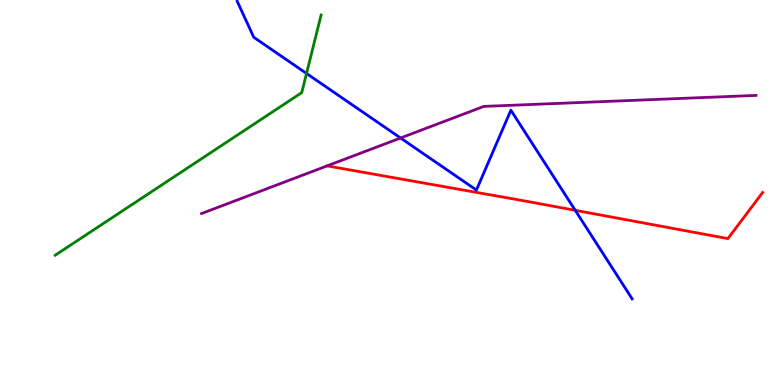[{'lines': ['blue', 'red'], 'intersections': [{'x': 7.42, 'y': 4.54}]}, {'lines': ['green', 'red'], 'intersections': []}, {'lines': ['purple', 'red'], 'intersections': []}, {'lines': ['blue', 'green'], 'intersections': [{'x': 3.96, 'y': 8.09}]}, {'lines': ['blue', 'purple'], 'intersections': [{'x': 5.17, 'y': 6.42}]}, {'lines': ['green', 'purple'], 'intersections': []}]